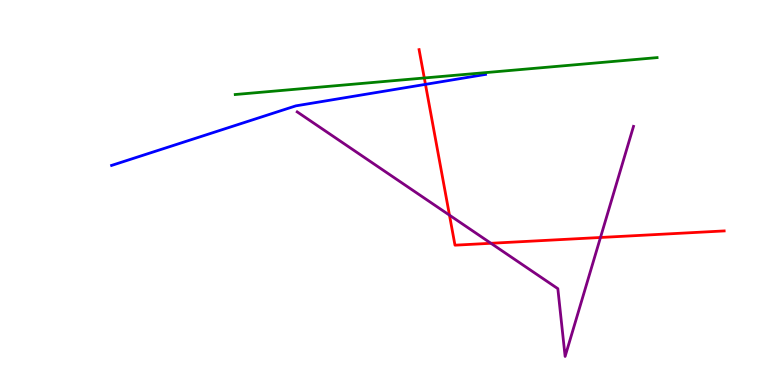[{'lines': ['blue', 'red'], 'intersections': [{'x': 5.49, 'y': 7.81}]}, {'lines': ['green', 'red'], 'intersections': [{'x': 5.47, 'y': 7.97}]}, {'lines': ['purple', 'red'], 'intersections': [{'x': 5.8, 'y': 4.41}, {'x': 6.33, 'y': 3.68}, {'x': 7.75, 'y': 3.83}]}, {'lines': ['blue', 'green'], 'intersections': []}, {'lines': ['blue', 'purple'], 'intersections': []}, {'lines': ['green', 'purple'], 'intersections': []}]